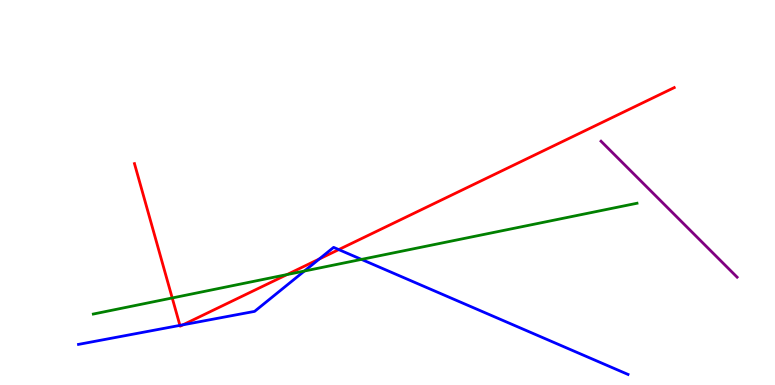[{'lines': ['blue', 'red'], 'intersections': [{'x': 2.32, 'y': 1.55}, {'x': 2.36, 'y': 1.56}, {'x': 4.12, 'y': 3.27}, {'x': 4.37, 'y': 3.52}]}, {'lines': ['green', 'red'], 'intersections': [{'x': 2.22, 'y': 2.26}, {'x': 3.7, 'y': 2.87}]}, {'lines': ['purple', 'red'], 'intersections': []}, {'lines': ['blue', 'green'], 'intersections': [{'x': 3.93, 'y': 2.96}, {'x': 4.66, 'y': 3.26}]}, {'lines': ['blue', 'purple'], 'intersections': []}, {'lines': ['green', 'purple'], 'intersections': []}]